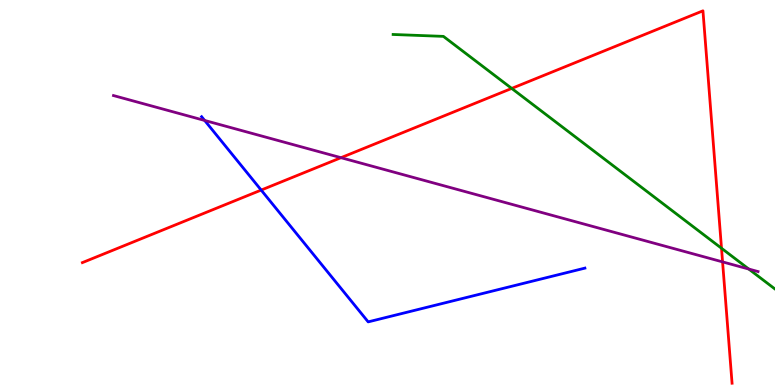[{'lines': ['blue', 'red'], 'intersections': [{'x': 3.37, 'y': 5.06}]}, {'lines': ['green', 'red'], 'intersections': [{'x': 6.6, 'y': 7.7}, {'x': 9.31, 'y': 3.55}]}, {'lines': ['purple', 'red'], 'intersections': [{'x': 4.4, 'y': 5.9}, {'x': 9.32, 'y': 3.2}]}, {'lines': ['blue', 'green'], 'intersections': []}, {'lines': ['blue', 'purple'], 'intersections': [{'x': 2.64, 'y': 6.87}]}, {'lines': ['green', 'purple'], 'intersections': [{'x': 9.66, 'y': 3.01}]}]